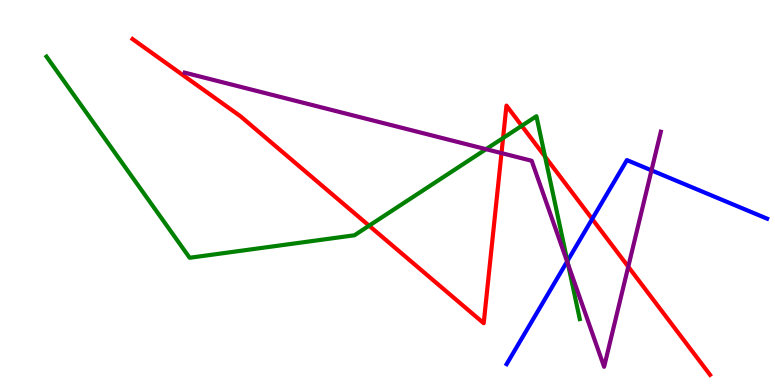[{'lines': ['blue', 'red'], 'intersections': [{'x': 7.64, 'y': 4.31}]}, {'lines': ['green', 'red'], 'intersections': [{'x': 4.76, 'y': 4.14}, {'x': 6.49, 'y': 6.41}, {'x': 6.73, 'y': 6.73}, {'x': 7.03, 'y': 5.93}]}, {'lines': ['purple', 'red'], 'intersections': [{'x': 6.47, 'y': 6.02}, {'x': 8.11, 'y': 3.07}]}, {'lines': ['blue', 'green'], 'intersections': [{'x': 7.32, 'y': 3.22}]}, {'lines': ['blue', 'purple'], 'intersections': [{'x': 7.32, 'y': 3.21}, {'x': 8.41, 'y': 5.57}]}, {'lines': ['green', 'purple'], 'intersections': [{'x': 6.27, 'y': 6.13}, {'x': 7.33, 'y': 3.14}]}]